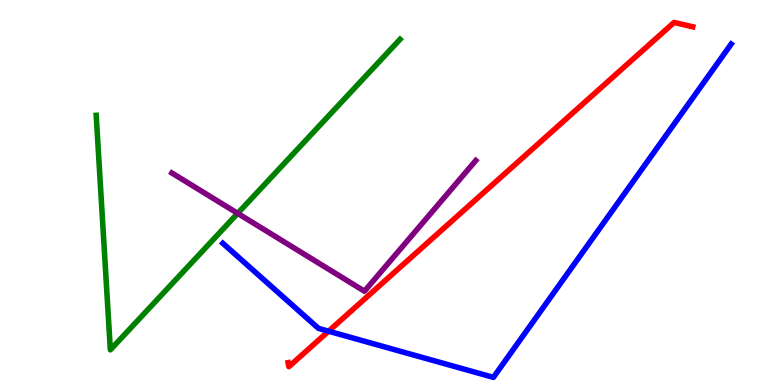[{'lines': ['blue', 'red'], 'intersections': [{'x': 4.24, 'y': 1.4}]}, {'lines': ['green', 'red'], 'intersections': []}, {'lines': ['purple', 'red'], 'intersections': []}, {'lines': ['blue', 'green'], 'intersections': []}, {'lines': ['blue', 'purple'], 'intersections': []}, {'lines': ['green', 'purple'], 'intersections': [{'x': 3.07, 'y': 4.46}]}]